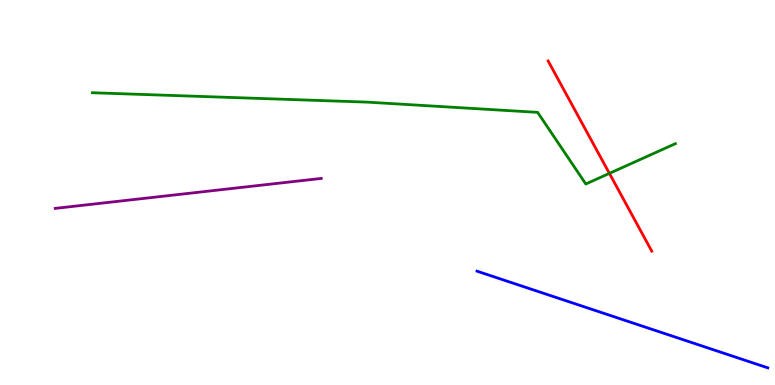[{'lines': ['blue', 'red'], 'intersections': []}, {'lines': ['green', 'red'], 'intersections': [{'x': 7.86, 'y': 5.5}]}, {'lines': ['purple', 'red'], 'intersections': []}, {'lines': ['blue', 'green'], 'intersections': []}, {'lines': ['blue', 'purple'], 'intersections': []}, {'lines': ['green', 'purple'], 'intersections': []}]